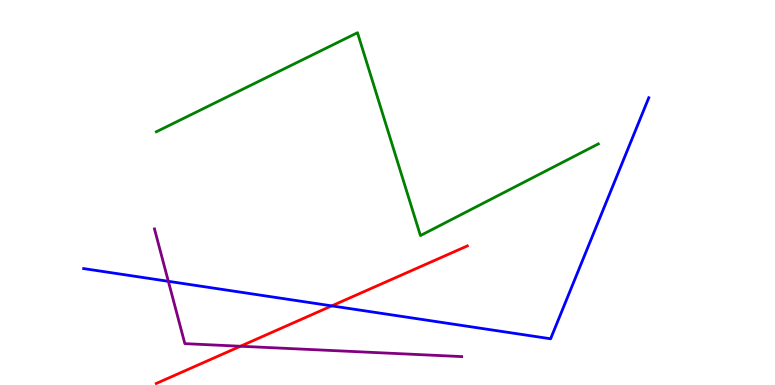[{'lines': ['blue', 'red'], 'intersections': [{'x': 4.28, 'y': 2.06}]}, {'lines': ['green', 'red'], 'intersections': []}, {'lines': ['purple', 'red'], 'intersections': [{'x': 3.1, 'y': 1.01}]}, {'lines': ['blue', 'green'], 'intersections': []}, {'lines': ['blue', 'purple'], 'intersections': [{'x': 2.17, 'y': 2.69}]}, {'lines': ['green', 'purple'], 'intersections': []}]